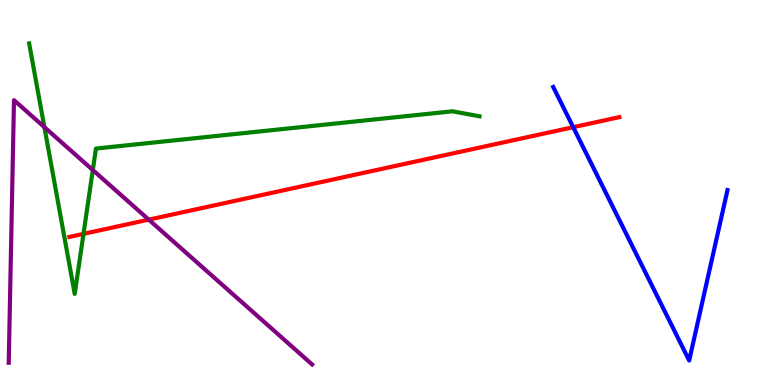[{'lines': ['blue', 'red'], 'intersections': [{'x': 7.4, 'y': 6.7}]}, {'lines': ['green', 'red'], 'intersections': [{'x': 1.08, 'y': 3.93}]}, {'lines': ['purple', 'red'], 'intersections': [{'x': 1.92, 'y': 4.29}]}, {'lines': ['blue', 'green'], 'intersections': []}, {'lines': ['blue', 'purple'], 'intersections': []}, {'lines': ['green', 'purple'], 'intersections': [{'x': 0.573, 'y': 6.7}, {'x': 1.2, 'y': 5.58}]}]